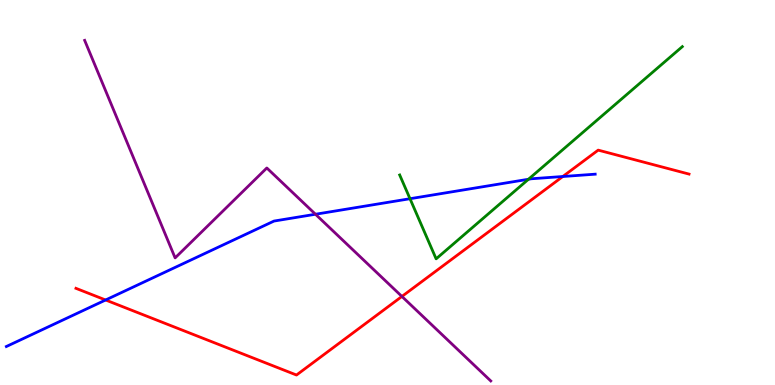[{'lines': ['blue', 'red'], 'intersections': [{'x': 1.36, 'y': 2.21}, {'x': 7.26, 'y': 5.42}]}, {'lines': ['green', 'red'], 'intersections': []}, {'lines': ['purple', 'red'], 'intersections': [{'x': 5.19, 'y': 2.3}]}, {'lines': ['blue', 'green'], 'intersections': [{'x': 5.29, 'y': 4.84}, {'x': 6.82, 'y': 5.34}]}, {'lines': ['blue', 'purple'], 'intersections': [{'x': 4.07, 'y': 4.44}]}, {'lines': ['green', 'purple'], 'intersections': []}]